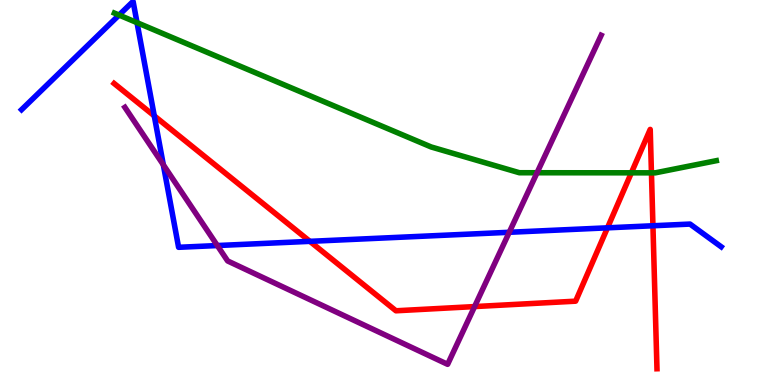[{'lines': ['blue', 'red'], 'intersections': [{'x': 1.99, 'y': 6.99}, {'x': 4.0, 'y': 3.73}, {'x': 7.84, 'y': 4.08}, {'x': 8.43, 'y': 4.14}]}, {'lines': ['green', 'red'], 'intersections': [{'x': 8.15, 'y': 5.51}, {'x': 8.41, 'y': 5.51}]}, {'lines': ['purple', 'red'], 'intersections': [{'x': 6.12, 'y': 2.04}]}, {'lines': ['blue', 'green'], 'intersections': [{'x': 1.54, 'y': 9.61}, {'x': 1.77, 'y': 9.41}]}, {'lines': ['blue', 'purple'], 'intersections': [{'x': 2.11, 'y': 5.72}, {'x': 2.8, 'y': 3.62}, {'x': 6.57, 'y': 3.97}]}, {'lines': ['green', 'purple'], 'intersections': [{'x': 6.93, 'y': 5.51}]}]